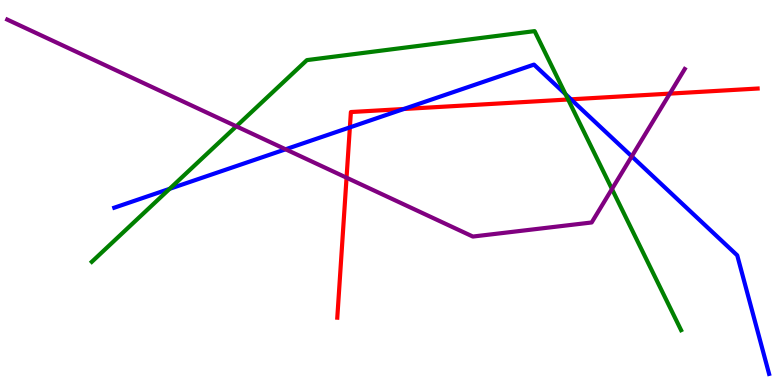[{'lines': ['blue', 'red'], 'intersections': [{'x': 4.51, 'y': 6.69}, {'x': 5.21, 'y': 7.17}, {'x': 7.37, 'y': 7.42}]}, {'lines': ['green', 'red'], 'intersections': [{'x': 7.33, 'y': 7.42}]}, {'lines': ['purple', 'red'], 'intersections': [{'x': 4.47, 'y': 5.38}, {'x': 8.64, 'y': 7.57}]}, {'lines': ['blue', 'green'], 'intersections': [{'x': 2.19, 'y': 5.1}, {'x': 7.3, 'y': 7.55}]}, {'lines': ['blue', 'purple'], 'intersections': [{'x': 3.69, 'y': 6.12}, {'x': 8.15, 'y': 5.94}]}, {'lines': ['green', 'purple'], 'intersections': [{'x': 3.05, 'y': 6.72}, {'x': 7.9, 'y': 5.09}]}]